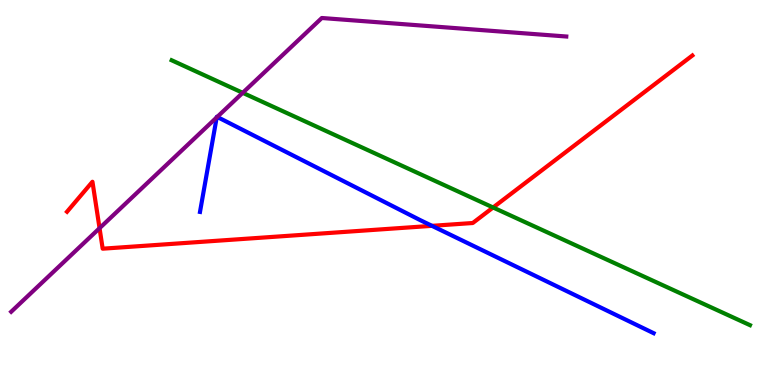[{'lines': ['blue', 'red'], 'intersections': [{'x': 5.57, 'y': 4.13}]}, {'lines': ['green', 'red'], 'intersections': [{'x': 6.36, 'y': 4.61}]}, {'lines': ['purple', 'red'], 'intersections': [{'x': 1.28, 'y': 4.07}]}, {'lines': ['blue', 'green'], 'intersections': []}, {'lines': ['blue', 'purple'], 'intersections': [{'x': 2.8, 'y': 6.95}, {'x': 2.8, 'y': 6.96}]}, {'lines': ['green', 'purple'], 'intersections': [{'x': 3.13, 'y': 7.59}]}]